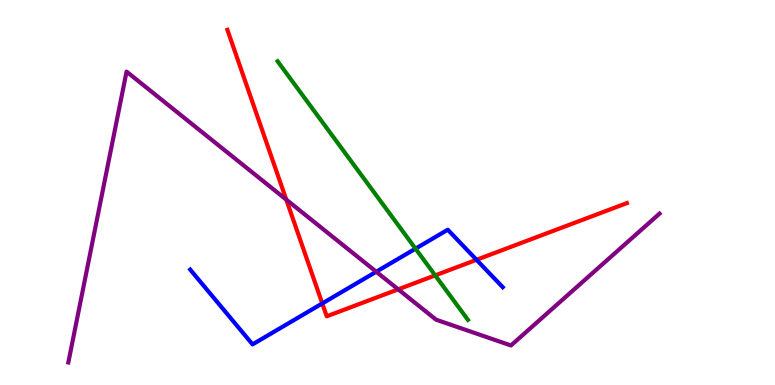[{'lines': ['blue', 'red'], 'intersections': [{'x': 4.16, 'y': 2.12}, {'x': 6.15, 'y': 3.25}]}, {'lines': ['green', 'red'], 'intersections': [{'x': 5.62, 'y': 2.85}]}, {'lines': ['purple', 'red'], 'intersections': [{'x': 3.69, 'y': 4.81}, {'x': 5.14, 'y': 2.48}]}, {'lines': ['blue', 'green'], 'intersections': [{'x': 5.36, 'y': 3.54}]}, {'lines': ['blue', 'purple'], 'intersections': [{'x': 4.85, 'y': 2.94}]}, {'lines': ['green', 'purple'], 'intersections': []}]